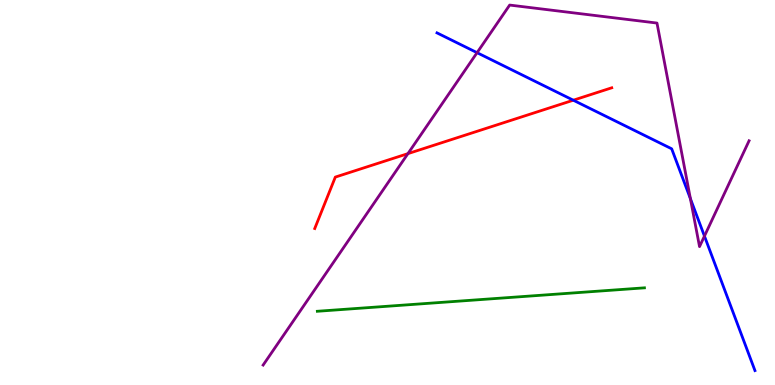[{'lines': ['blue', 'red'], 'intersections': [{'x': 7.4, 'y': 7.4}]}, {'lines': ['green', 'red'], 'intersections': []}, {'lines': ['purple', 'red'], 'intersections': [{'x': 5.26, 'y': 6.01}]}, {'lines': ['blue', 'green'], 'intersections': []}, {'lines': ['blue', 'purple'], 'intersections': [{'x': 6.16, 'y': 8.63}, {'x': 8.91, 'y': 4.84}, {'x': 9.09, 'y': 3.87}]}, {'lines': ['green', 'purple'], 'intersections': []}]